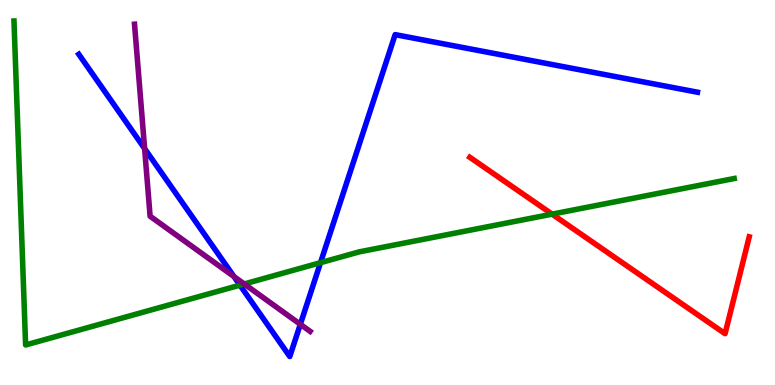[{'lines': ['blue', 'red'], 'intersections': []}, {'lines': ['green', 'red'], 'intersections': [{'x': 7.12, 'y': 4.44}]}, {'lines': ['purple', 'red'], 'intersections': []}, {'lines': ['blue', 'green'], 'intersections': [{'x': 3.1, 'y': 2.59}, {'x': 4.14, 'y': 3.18}]}, {'lines': ['blue', 'purple'], 'intersections': [{'x': 1.87, 'y': 6.14}, {'x': 3.02, 'y': 2.82}, {'x': 3.88, 'y': 1.58}]}, {'lines': ['green', 'purple'], 'intersections': [{'x': 3.15, 'y': 2.62}]}]